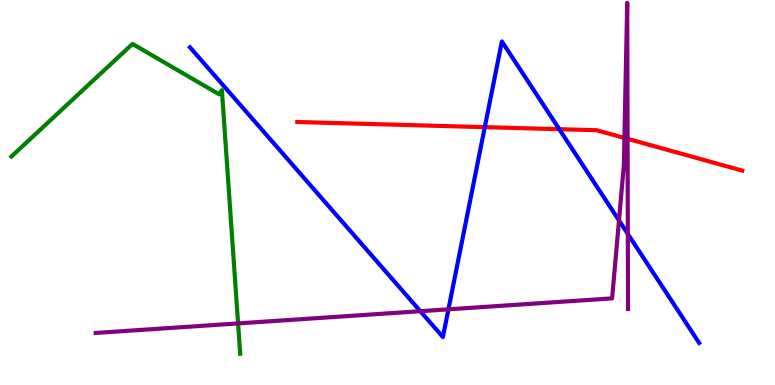[{'lines': ['blue', 'red'], 'intersections': [{'x': 6.26, 'y': 6.7}, {'x': 7.22, 'y': 6.64}]}, {'lines': ['green', 'red'], 'intersections': []}, {'lines': ['purple', 'red'], 'intersections': [{'x': 8.06, 'y': 6.42}, {'x': 8.1, 'y': 6.39}]}, {'lines': ['blue', 'green'], 'intersections': []}, {'lines': ['blue', 'purple'], 'intersections': [{'x': 5.42, 'y': 1.92}, {'x': 5.79, 'y': 1.97}, {'x': 7.99, 'y': 4.27}, {'x': 8.1, 'y': 3.92}]}, {'lines': ['green', 'purple'], 'intersections': [{'x': 3.07, 'y': 1.6}]}]